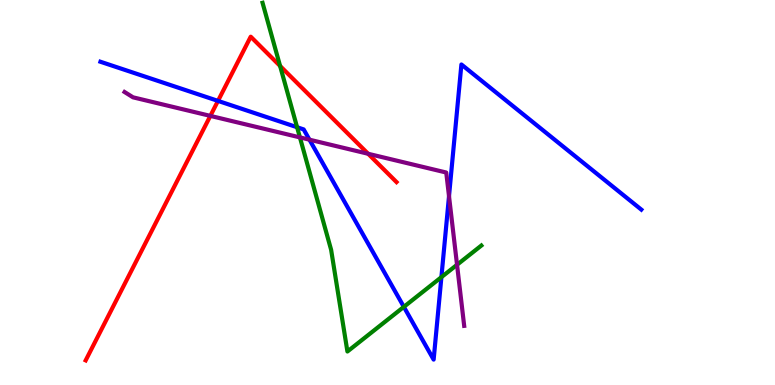[{'lines': ['blue', 'red'], 'intersections': [{'x': 2.81, 'y': 7.38}]}, {'lines': ['green', 'red'], 'intersections': [{'x': 3.61, 'y': 8.29}]}, {'lines': ['purple', 'red'], 'intersections': [{'x': 2.71, 'y': 6.99}, {'x': 4.75, 'y': 6.01}]}, {'lines': ['blue', 'green'], 'intersections': [{'x': 3.83, 'y': 6.7}, {'x': 5.21, 'y': 2.03}, {'x': 5.7, 'y': 2.8}]}, {'lines': ['blue', 'purple'], 'intersections': [{'x': 3.99, 'y': 6.37}, {'x': 5.79, 'y': 4.9}]}, {'lines': ['green', 'purple'], 'intersections': [{'x': 3.87, 'y': 6.43}, {'x': 5.9, 'y': 3.12}]}]